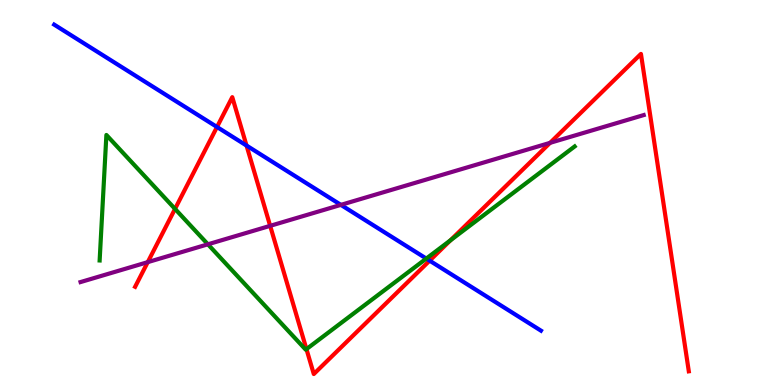[{'lines': ['blue', 'red'], 'intersections': [{'x': 2.8, 'y': 6.7}, {'x': 3.18, 'y': 6.22}, {'x': 5.54, 'y': 3.23}]}, {'lines': ['green', 'red'], 'intersections': [{'x': 2.26, 'y': 4.57}, {'x': 3.95, 'y': 0.932}, {'x': 5.81, 'y': 3.76}]}, {'lines': ['purple', 'red'], 'intersections': [{'x': 1.91, 'y': 3.19}, {'x': 3.49, 'y': 4.13}, {'x': 7.1, 'y': 6.29}]}, {'lines': ['blue', 'green'], 'intersections': [{'x': 5.5, 'y': 3.28}]}, {'lines': ['blue', 'purple'], 'intersections': [{'x': 4.4, 'y': 4.68}]}, {'lines': ['green', 'purple'], 'intersections': [{'x': 2.68, 'y': 3.65}]}]